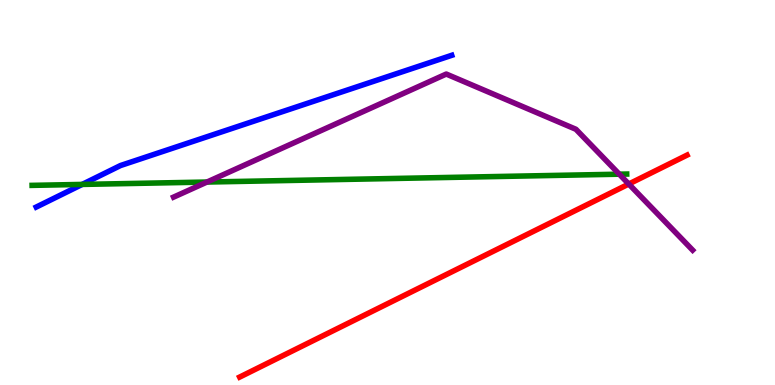[{'lines': ['blue', 'red'], 'intersections': []}, {'lines': ['green', 'red'], 'intersections': []}, {'lines': ['purple', 'red'], 'intersections': [{'x': 8.11, 'y': 5.22}]}, {'lines': ['blue', 'green'], 'intersections': [{'x': 1.06, 'y': 5.21}]}, {'lines': ['blue', 'purple'], 'intersections': []}, {'lines': ['green', 'purple'], 'intersections': [{'x': 2.67, 'y': 5.27}, {'x': 7.99, 'y': 5.48}]}]